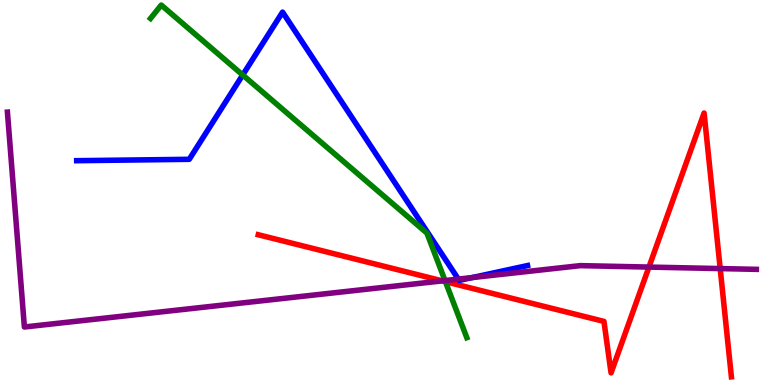[{'lines': ['blue', 'red'], 'intersections': []}, {'lines': ['green', 'red'], 'intersections': [{'x': 5.75, 'y': 2.68}]}, {'lines': ['purple', 'red'], 'intersections': [{'x': 5.71, 'y': 2.7}, {'x': 8.37, 'y': 3.06}, {'x': 9.29, 'y': 3.02}]}, {'lines': ['blue', 'green'], 'intersections': [{'x': 3.13, 'y': 8.05}]}, {'lines': ['blue', 'purple'], 'intersections': [{'x': 5.91, 'y': 2.75}, {'x': 6.09, 'y': 2.79}]}, {'lines': ['green', 'purple'], 'intersections': [{'x': 5.74, 'y': 2.71}]}]